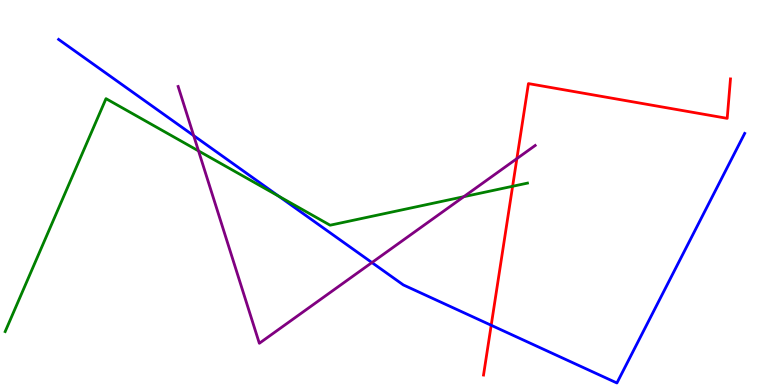[{'lines': ['blue', 'red'], 'intersections': [{'x': 6.34, 'y': 1.55}]}, {'lines': ['green', 'red'], 'intersections': [{'x': 6.61, 'y': 5.16}]}, {'lines': ['purple', 'red'], 'intersections': [{'x': 6.67, 'y': 5.88}]}, {'lines': ['blue', 'green'], 'intersections': [{'x': 3.6, 'y': 4.9}]}, {'lines': ['blue', 'purple'], 'intersections': [{'x': 2.5, 'y': 6.48}, {'x': 4.8, 'y': 3.18}]}, {'lines': ['green', 'purple'], 'intersections': [{'x': 2.56, 'y': 6.08}, {'x': 5.98, 'y': 4.89}]}]